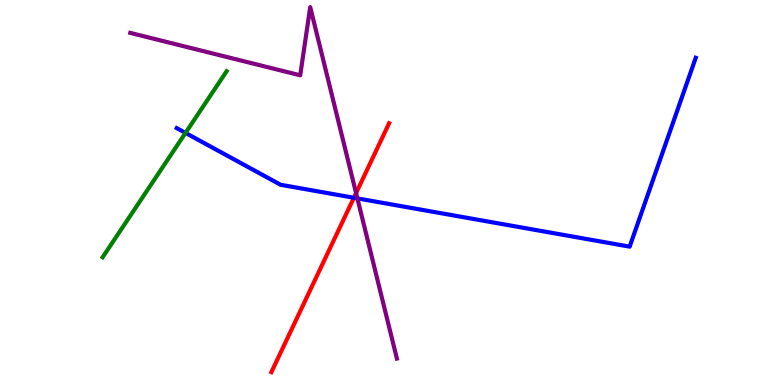[{'lines': ['blue', 'red'], 'intersections': [{'x': 4.57, 'y': 4.86}]}, {'lines': ['green', 'red'], 'intersections': []}, {'lines': ['purple', 'red'], 'intersections': [{'x': 4.59, 'y': 4.98}]}, {'lines': ['blue', 'green'], 'intersections': [{'x': 2.39, 'y': 6.55}]}, {'lines': ['blue', 'purple'], 'intersections': [{'x': 4.61, 'y': 4.85}]}, {'lines': ['green', 'purple'], 'intersections': []}]